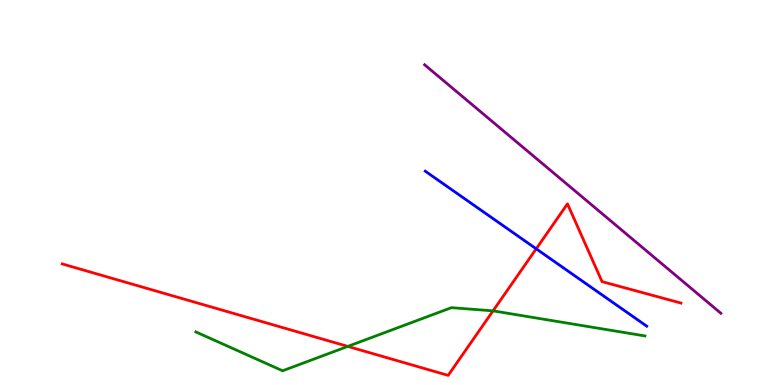[{'lines': ['blue', 'red'], 'intersections': [{'x': 6.92, 'y': 3.54}]}, {'lines': ['green', 'red'], 'intersections': [{'x': 4.49, 'y': 1.0}, {'x': 6.36, 'y': 1.93}]}, {'lines': ['purple', 'red'], 'intersections': []}, {'lines': ['blue', 'green'], 'intersections': []}, {'lines': ['blue', 'purple'], 'intersections': []}, {'lines': ['green', 'purple'], 'intersections': []}]